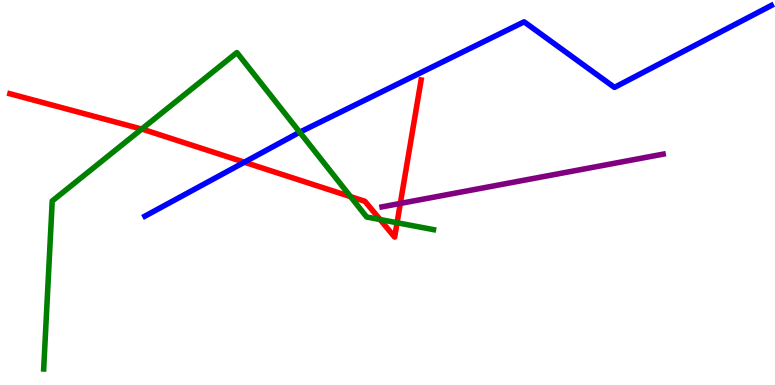[{'lines': ['blue', 'red'], 'intersections': [{'x': 3.15, 'y': 5.79}]}, {'lines': ['green', 'red'], 'intersections': [{'x': 1.83, 'y': 6.65}, {'x': 4.52, 'y': 4.89}, {'x': 4.9, 'y': 4.3}, {'x': 5.12, 'y': 4.21}]}, {'lines': ['purple', 'red'], 'intersections': [{'x': 5.17, 'y': 4.72}]}, {'lines': ['blue', 'green'], 'intersections': [{'x': 3.87, 'y': 6.57}]}, {'lines': ['blue', 'purple'], 'intersections': []}, {'lines': ['green', 'purple'], 'intersections': []}]